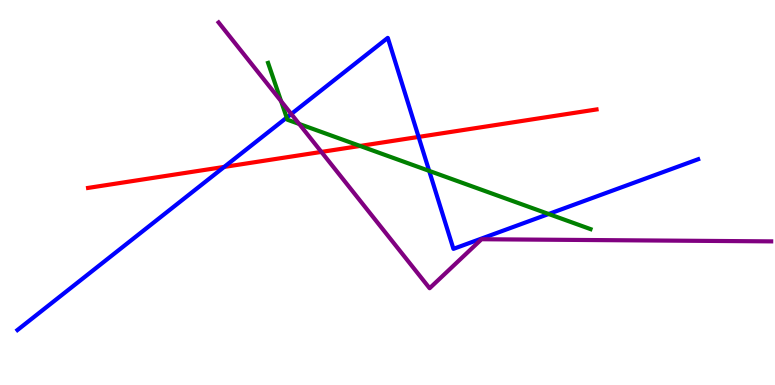[{'lines': ['blue', 'red'], 'intersections': [{'x': 2.89, 'y': 5.66}, {'x': 5.4, 'y': 6.44}]}, {'lines': ['green', 'red'], 'intersections': [{'x': 4.65, 'y': 6.21}]}, {'lines': ['purple', 'red'], 'intersections': [{'x': 4.15, 'y': 6.05}]}, {'lines': ['blue', 'green'], 'intersections': [{'x': 3.7, 'y': 6.94}, {'x': 5.54, 'y': 5.56}, {'x': 7.08, 'y': 4.44}]}, {'lines': ['blue', 'purple'], 'intersections': [{'x': 3.76, 'y': 7.04}]}, {'lines': ['green', 'purple'], 'intersections': [{'x': 3.63, 'y': 7.37}, {'x': 3.86, 'y': 6.78}]}]